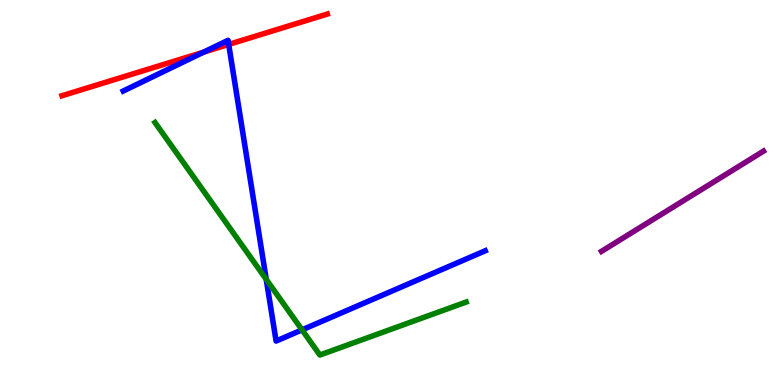[{'lines': ['blue', 'red'], 'intersections': [{'x': 2.63, 'y': 8.65}, {'x': 2.95, 'y': 8.85}]}, {'lines': ['green', 'red'], 'intersections': []}, {'lines': ['purple', 'red'], 'intersections': []}, {'lines': ['blue', 'green'], 'intersections': [{'x': 3.44, 'y': 2.74}, {'x': 3.9, 'y': 1.43}]}, {'lines': ['blue', 'purple'], 'intersections': []}, {'lines': ['green', 'purple'], 'intersections': []}]